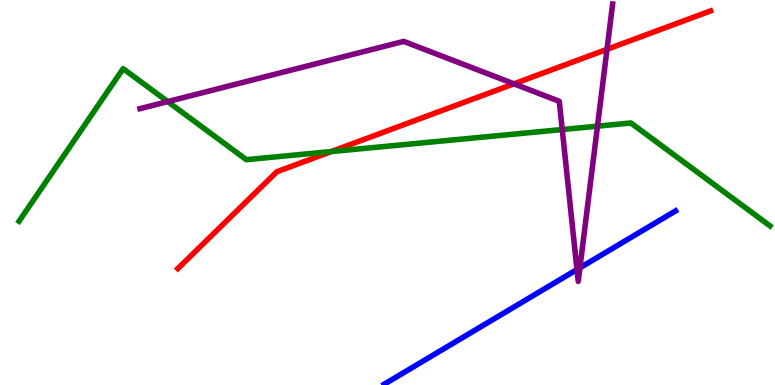[{'lines': ['blue', 'red'], 'intersections': []}, {'lines': ['green', 'red'], 'intersections': [{'x': 4.27, 'y': 6.06}]}, {'lines': ['purple', 'red'], 'intersections': [{'x': 6.63, 'y': 7.82}, {'x': 7.83, 'y': 8.72}]}, {'lines': ['blue', 'green'], 'intersections': []}, {'lines': ['blue', 'purple'], 'intersections': [{'x': 7.44, 'y': 3.0}, {'x': 7.48, 'y': 3.04}]}, {'lines': ['green', 'purple'], 'intersections': [{'x': 2.16, 'y': 7.36}, {'x': 7.25, 'y': 6.64}, {'x': 7.71, 'y': 6.72}]}]